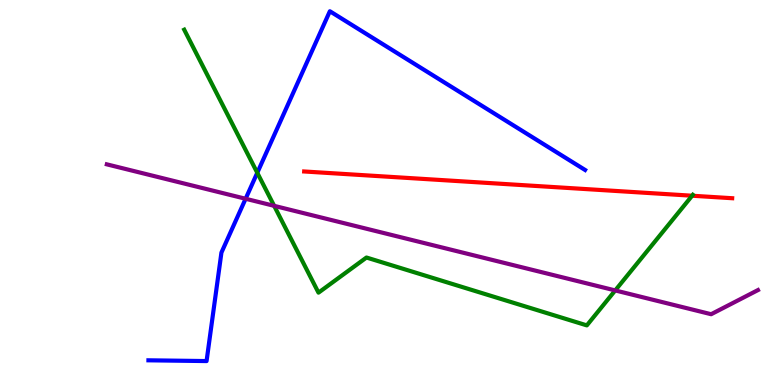[{'lines': ['blue', 'red'], 'intersections': []}, {'lines': ['green', 'red'], 'intersections': [{'x': 8.93, 'y': 4.92}]}, {'lines': ['purple', 'red'], 'intersections': []}, {'lines': ['blue', 'green'], 'intersections': [{'x': 3.32, 'y': 5.51}]}, {'lines': ['blue', 'purple'], 'intersections': [{'x': 3.17, 'y': 4.84}]}, {'lines': ['green', 'purple'], 'intersections': [{'x': 3.54, 'y': 4.65}, {'x': 7.94, 'y': 2.46}]}]